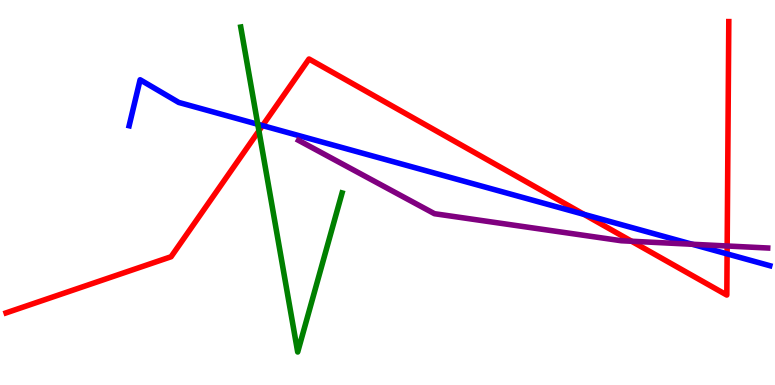[{'lines': ['blue', 'red'], 'intersections': [{'x': 3.39, 'y': 6.74}, {'x': 7.54, 'y': 4.43}, {'x': 9.38, 'y': 3.41}]}, {'lines': ['green', 'red'], 'intersections': [{'x': 3.34, 'y': 6.6}]}, {'lines': ['purple', 'red'], 'intersections': [{'x': 8.15, 'y': 3.73}, {'x': 9.38, 'y': 3.61}]}, {'lines': ['blue', 'green'], 'intersections': [{'x': 3.33, 'y': 6.77}]}, {'lines': ['blue', 'purple'], 'intersections': [{'x': 8.93, 'y': 3.66}]}, {'lines': ['green', 'purple'], 'intersections': []}]